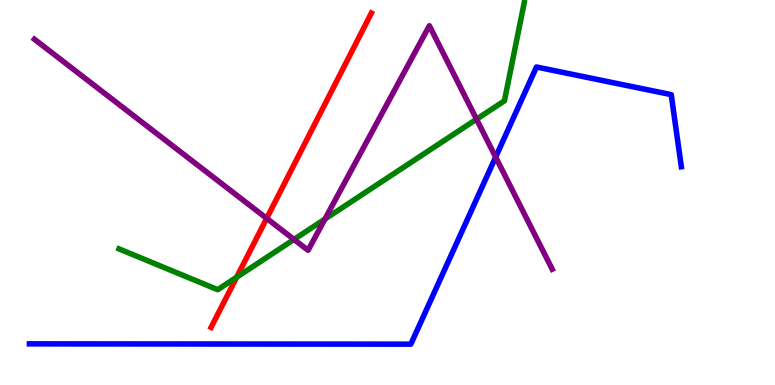[{'lines': ['blue', 'red'], 'intersections': []}, {'lines': ['green', 'red'], 'intersections': [{'x': 3.05, 'y': 2.8}]}, {'lines': ['purple', 'red'], 'intersections': [{'x': 3.44, 'y': 4.33}]}, {'lines': ['blue', 'green'], 'intersections': []}, {'lines': ['blue', 'purple'], 'intersections': [{'x': 6.4, 'y': 5.92}]}, {'lines': ['green', 'purple'], 'intersections': [{'x': 3.79, 'y': 3.78}, {'x': 4.19, 'y': 4.31}, {'x': 6.15, 'y': 6.9}]}]